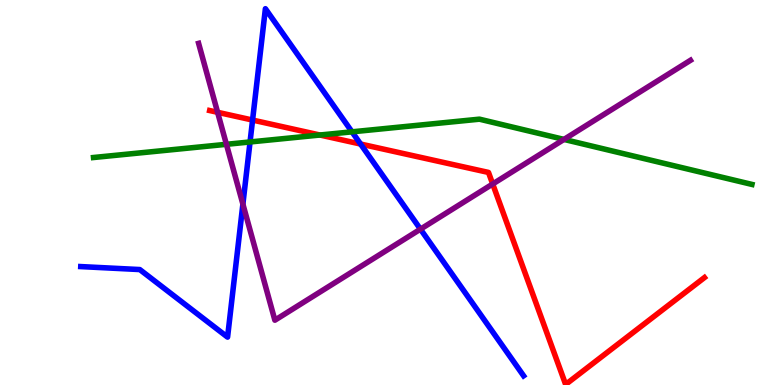[{'lines': ['blue', 'red'], 'intersections': [{'x': 3.26, 'y': 6.88}, {'x': 4.65, 'y': 6.26}]}, {'lines': ['green', 'red'], 'intersections': [{'x': 4.13, 'y': 6.49}]}, {'lines': ['purple', 'red'], 'intersections': [{'x': 2.81, 'y': 7.08}, {'x': 6.36, 'y': 5.22}]}, {'lines': ['blue', 'green'], 'intersections': [{'x': 3.23, 'y': 6.31}, {'x': 4.54, 'y': 6.58}]}, {'lines': ['blue', 'purple'], 'intersections': [{'x': 3.13, 'y': 4.7}, {'x': 5.43, 'y': 4.05}]}, {'lines': ['green', 'purple'], 'intersections': [{'x': 2.92, 'y': 6.25}, {'x': 7.28, 'y': 6.38}]}]